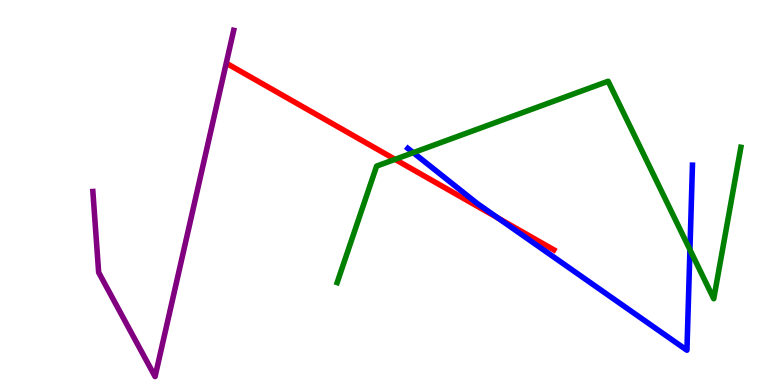[{'lines': ['blue', 'red'], 'intersections': [{'x': 6.42, 'y': 4.34}]}, {'lines': ['green', 'red'], 'intersections': [{'x': 5.1, 'y': 5.86}]}, {'lines': ['purple', 'red'], 'intersections': []}, {'lines': ['blue', 'green'], 'intersections': [{'x': 5.33, 'y': 6.03}, {'x': 8.9, 'y': 3.51}]}, {'lines': ['blue', 'purple'], 'intersections': []}, {'lines': ['green', 'purple'], 'intersections': []}]